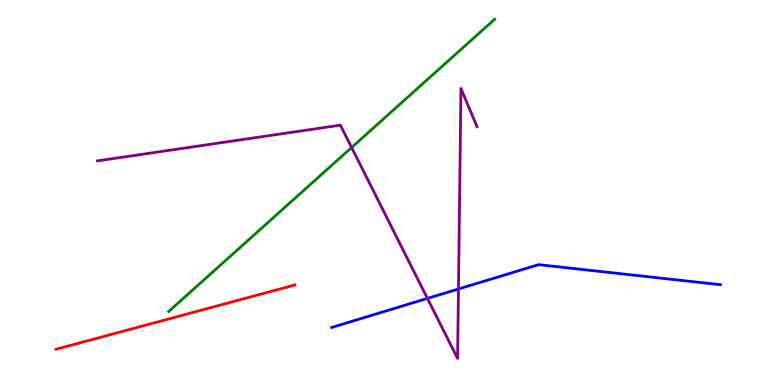[{'lines': ['blue', 'red'], 'intersections': []}, {'lines': ['green', 'red'], 'intersections': []}, {'lines': ['purple', 'red'], 'intersections': []}, {'lines': ['blue', 'green'], 'intersections': []}, {'lines': ['blue', 'purple'], 'intersections': [{'x': 5.52, 'y': 2.25}, {'x': 5.92, 'y': 2.49}]}, {'lines': ['green', 'purple'], 'intersections': [{'x': 4.54, 'y': 6.17}]}]